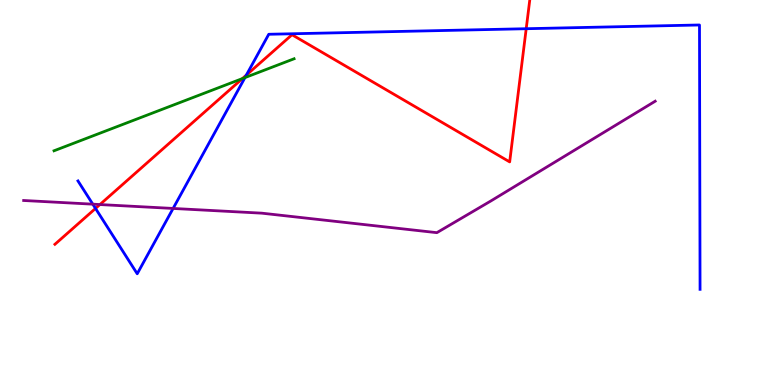[{'lines': ['blue', 'red'], 'intersections': [{'x': 1.23, 'y': 4.59}, {'x': 3.18, 'y': 8.05}, {'x': 6.79, 'y': 9.25}]}, {'lines': ['green', 'red'], 'intersections': [{'x': 3.13, 'y': 7.96}]}, {'lines': ['purple', 'red'], 'intersections': [{'x': 1.29, 'y': 4.69}]}, {'lines': ['blue', 'green'], 'intersections': [{'x': 3.16, 'y': 7.98}]}, {'lines': ['blue', 'purple'], 'intersections': [{'x': 1.2, 'y': 4.7}, {'x': 2.23, 'y': 4.59}]}, {'lines': ['green', 'purple'], 'intersections': []}]